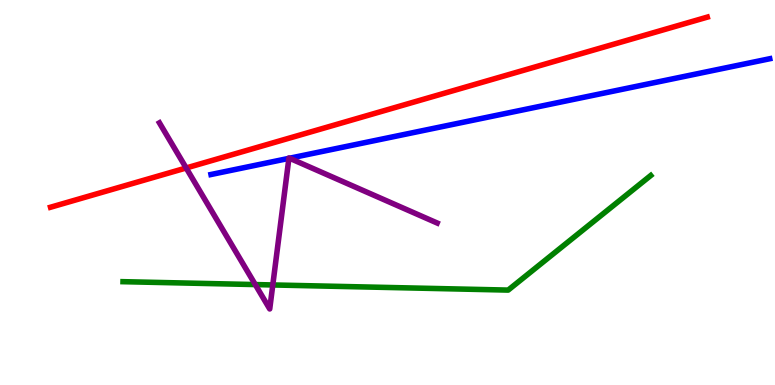[{'lines': ['blue', 'red'], 'intersections': []}, {'lines': ['green', 'red'], 'intersections': []}, {'lines': ['purple', 'red'], 'intersections': [{'x': 2.4, 'y': 5.64}]}, {'lines': ['blue', 'green'], 'intersections': []}, {'lines': ['blue', 'purple'], 'intersections': [{'x': 3.73, 'y': 5.89}, {'x': 3.74, 'y': 5.89}]}, {'lines': ['green', 'purple'], 'intersections': [{'x': 3.29, 'y': 2.61}, {'x': 3.52, 'y': 2.6}]}]